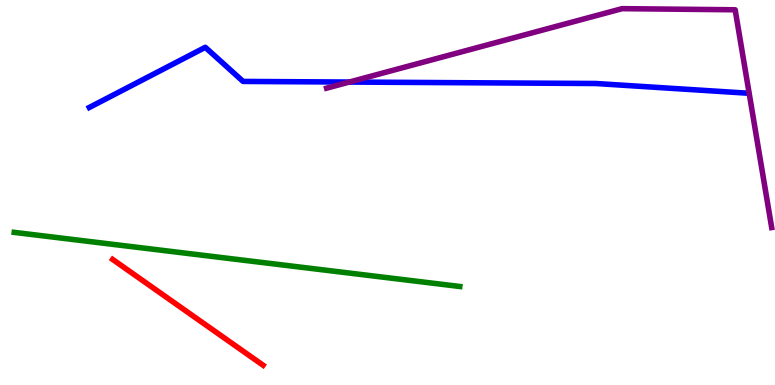[{'lines': ['blue', 'red'], 'intersections': []}, {'lines': ['green', 'red'], 'intersections': []}, {'lines': ['purple', 'red'], 'intersections': []}, {'lines': ['blue', 'green'], 'intersections': []}, {'lines': ['blue', 'purple'], 'intersections': [{'x': 4.51, 'y': 7.87}]}, {'lines': ['green', 'purple'], 'intersections': []}]